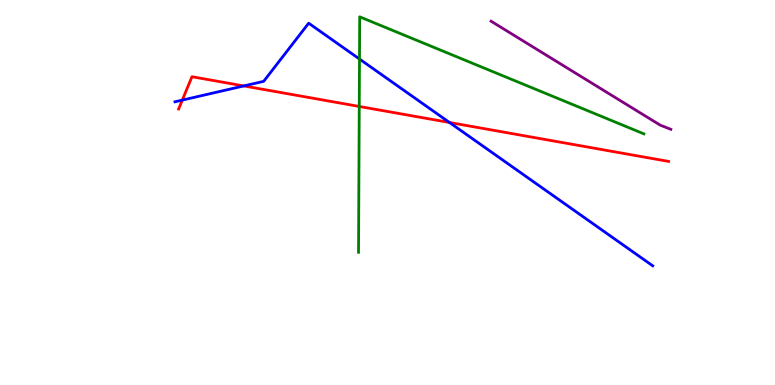[{'lines': ['blue', 'red'], 'intersections': [{'x': 2.35, 'y': 7.4}, {'x': 3.15, 'y': 7.77}, {'x': 5.8, 'y': 6.82}]}, {'lines': ['green', 'red'], 'intersections': [{'x': 4.64, 'y': 7.24}]}, {'lines': ['purple', 'red'], 'intersections': []}, {'lines': ['blue', 'green'], 'intersections': [{'x': 4.64, 'y': 8.47}]}, {'lines': ['blue', 'purple'], 'intersections': []}, {'lines': ['green', 'purple'], 'intersections': []}]